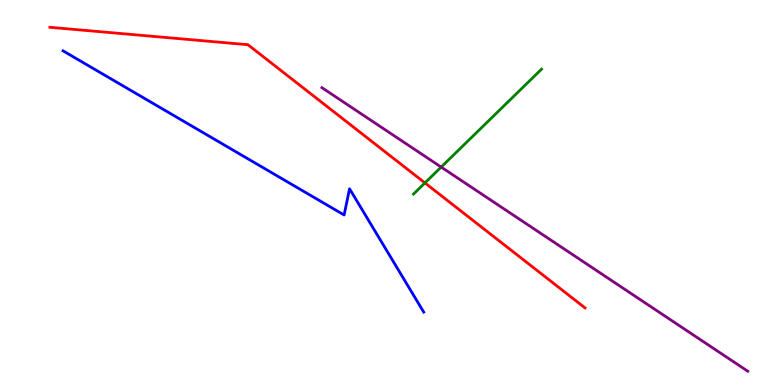[{'lines': ['blue', 'red'], 'intersections': []}, {'lines': ['green', 'red'], 'intersections': [{'x': 5.48, 'y': 5.25}]}, {'lines': ['purple', 'red'], 'intersections': []}, {'lines': ['blue', 'green'], 'intersections': []}, {'lines': ['blue', 'purple'], 'intersections': []}, {'lines': ['green', 'purple'], 'intersections': [{'x': 5.69, 'y': 5.66}]}]